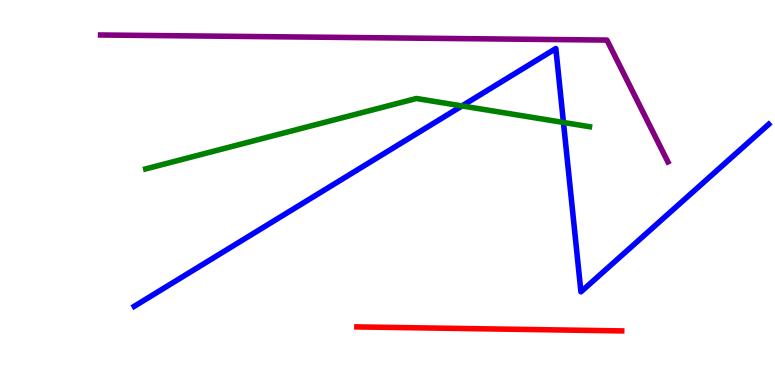[{'lines': ['blue', 'red'], 'intersections': []}, {'lines': ['green', 'red'], 'intersections': []}, {'lines': ['purple', 'red'], 'intersections': []}, {'lines': ['blue', 'green'], 'intersections': [{'x': 5.96, 'y': 7.25}, {'x': 7.27, 'y': 6.82}]}, {'lines': ['blue', 'purple'], 'intersections': []}, {'lines': ['green', 'purple'], 'intersections': []}]